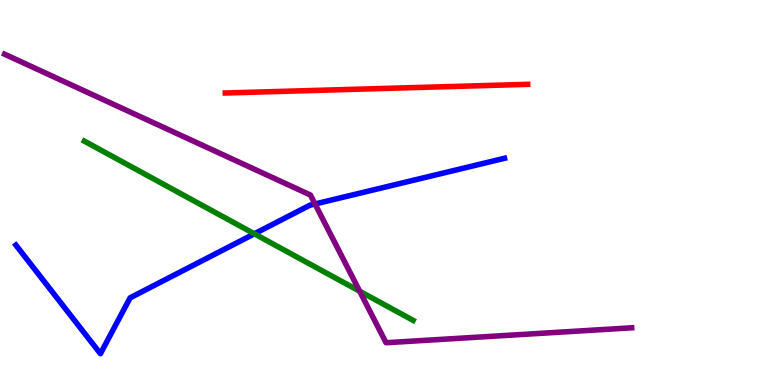[{'lines': ['blue', 'red'], 'intersections': []}, {'lines': ['green', 'red'], 'intersections': []}, {'lines': ['purple', 'red'], 'intersections': []}, {'lines': ['blue', 'green'], 'intersections': [{'x': 3.28, 'y': 3.93}]}, {'lines': ['blue', 'purple'], 'intersections': [{'x': 4.06, 'y': 4.7}]}, {'lines': ['green', 'purple'], 'intersections': [{'x': 4.64, 'y': 2.44}]}]